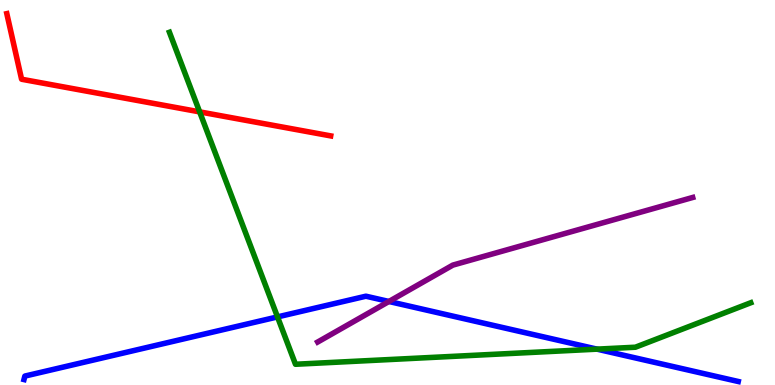[{'lines': ['blue', 'red'], 'intersections': []}, {'lines': ['green', 'red'], 'intersections': [{'x': 2.58, 'y': 7.09}]}, {'lines': ['purple', 'red'], 'intersections': []}, {'lines': ['blue', 'green'], 'intersections': [{'x': 3.58, 'y': 1.77}, {'x': 7.7, 'y': 0.931}]}, {'lines': ['blue', 'purple'], 'intersections': [{'x': 5.02, 'y': 2.17}]}, {'lines': ['green', 'purple'], 'intersections': []}]